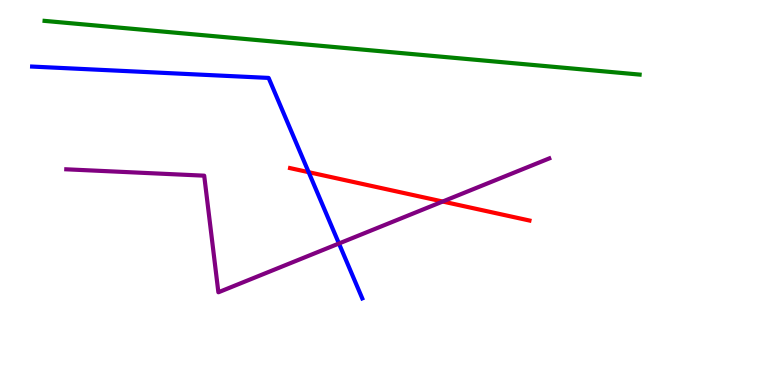[{'lines': ['blue', 'red'], 'intersections': [{'x': 3.98, 'y': 5.53}]}, {'lines': ['green', 'red'], 'intersections': []}, {'lines': ['purple', 'red'], 'intersections': [{'x': 5.71, 'y': 4.77}]}, {'lines': ['blue', 'green'], 'intersections': []}, {'lines': ['blue', 'purple'], 'intersections': [{'x': 4.37, 'y': 3.68}]}, {'lines': ['green', 'purple'], 'intersections': []}]